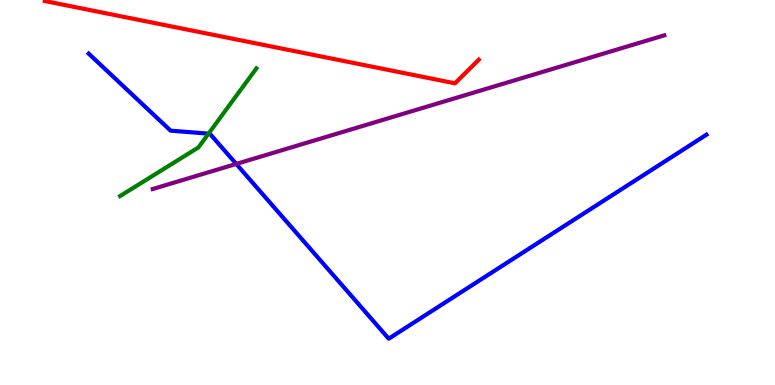[{'lines': ['blue', 'red'], 'intersections': []}, {'lines': ['green', 'red'], 'intersections': []}, {'lines': ['purple', 'red'], 'intersections': []}, {'lines': ['blue', 'green'], 'intersections': [{'x': 2.69, 'y': 6.53}]}, {'lines': ['blue', 'purple'], 'intersections': [{'x': 3.05, 'y': 5.74}]}, {'lines': ['green', 'purple'], 'intersections': []}]